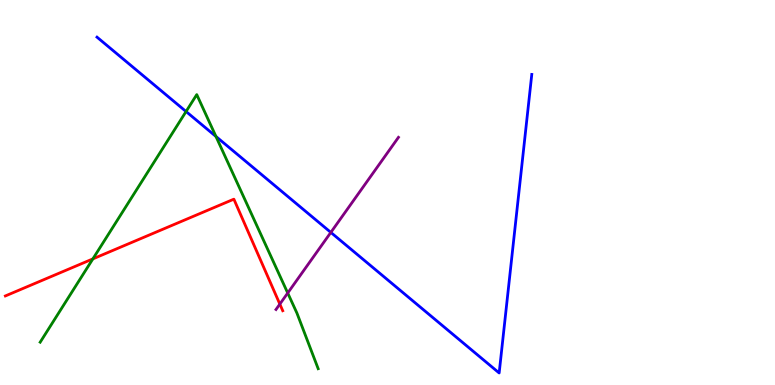[{'lines': ['blue', 'red'], 'intersections': []}, {'lines': ['green', 'red'], 'intersections': [{'x': 1.2, 'y': 3.28}]}, {'lines': ['purple', 'red'], 'intersections': [{'x': 3.61, 'y': 2.1}]}, {'lines': ['blue', 'green'], 'intersections': [{'x': 2.4, 'y': 7.1}, {'x': 2.79, 'y': 6.46}]}, {'lines': ['blue', 'purple'], 'intersections': [{'x': 4.27, 'y': 3.96}]}, {'lines': ['green', 'purple'], 'intersections': [{'x': 3.71, 'y': 2.39}]}]